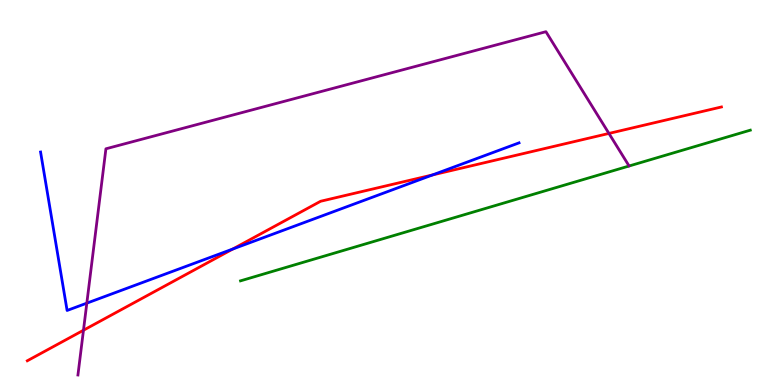[{'lines': ['blue', 'red'], 'intersections': [{'x': 3.0, 'y': 3.53}, {'x': 5.58, 'y': 5.46}]}, {'lines': ['green', 'red'], 'intersections': []}, {'lines': ['purple', 'red'], 'intersections': [{'x': 1.08, 'y': 1.42}, {'x': 7.86, 'y': 6.53}]}, {'lines': ['blue', 'green'], 'intersections': []}, {'lines': ['blue', 'purple'], 'intersections': [{'x': 1.12, 'y': 2.13}]}, {'lines': ['green', 'purple'], 'intersections': []}]